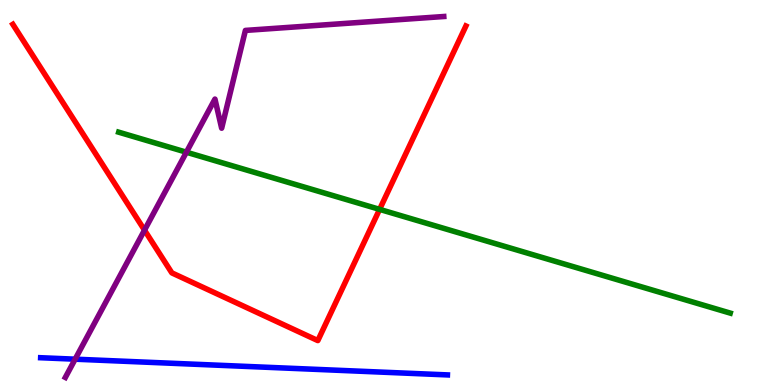[{'lines': ['blue', 'red'], 'intersections': []}, {'lines': ['green', 'red'], 'intersections': [{'x': 4.9, 'y': 4.56}]}, {'lines': ['purple', 'red'], 'intersections': [{'x': 1.86, 'y': 4.02}]}, {'lines': ['blue', 'green'], 'intersections': []}, {'lines': ['blue', 'purple'], 'intersections': [{'x': 0.97, 'y': 0.671}]}, {'lines': ['green', 'purple'], 'intersections': [{'x': 2.41, 'y': 6.05}]}]